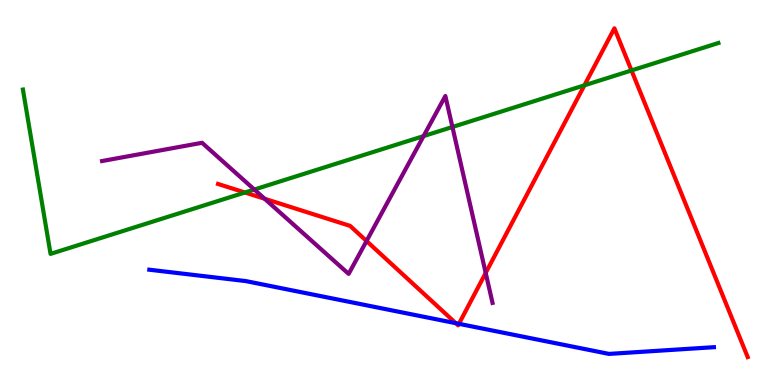[{'lines': ['blue', 'red'], 'intersections': [{'x': 5.88, 'y': 1.61}, {'x': 5.92, 'y': 1.59}]}, {'lines': ['green', 'red'], 'intersections': [{'x': 3.16, 'y': 5.0}, {'x': 7.54, 'y': 7.78}, {'x': 8.15, 'y': 8.17}]}, {'lines': ['purple', 'red'], 'intersections': [{'x': 3.41, 'y': 4.84}, {'x': 4.73, 'y': 3.74}, {'x': 6.27, 'y': 2.91}]}, {'lines': ['blue', 'green'], 'intersections': []}, {'lines': ['blue', 'purple'], 'intersections': []}, {'lines': ['green', 'purple'], 'intersections': [{'x': 3.28, 'y': 5.08}, {'x': 5.47, 'y': 6.46}, {'x': 5.84, 'y': 6.7}]}]